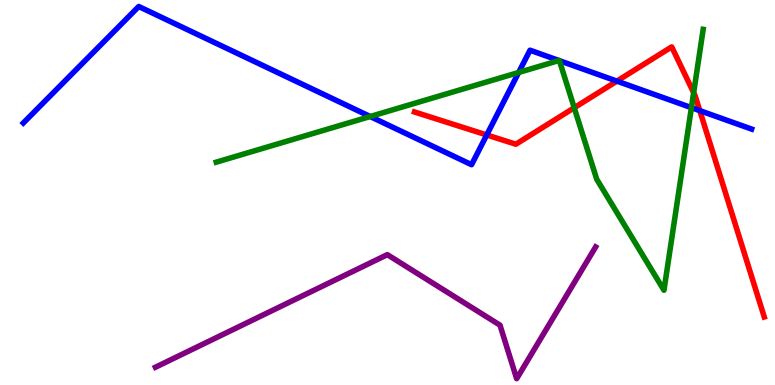[{'lines': ['blue', 'red'], 'intersections': [{'x': 6.28, 'y': 6.49}, {'x': 7.96, 'y': 7.89}, {'x': 9.03, 'y': 7.13}]}, {'lines': ['green', 'red'], 'intersections': [{'x': 7.41, 'y': 7.2}, {'x': 8.95, 'y': 7.59}]}, {'lines': ['purple', 'red'], 'intersections': []}, {'lines': ['blue', 'green'], 'intersections': [{'x': 4.78, 'y': 6.97}, {'x': 6.69, 'y': 8.12}, {'x': 7.21, 'y': 8.43}, {'x': 7.22, 'y': 8.42}, {'x': 8.92, 'y': 7.2}]}, {'lines': ['blue', 'purple'], 'intersections': []}, {'lines': ['green', 'purple'], 'intersections': []}]